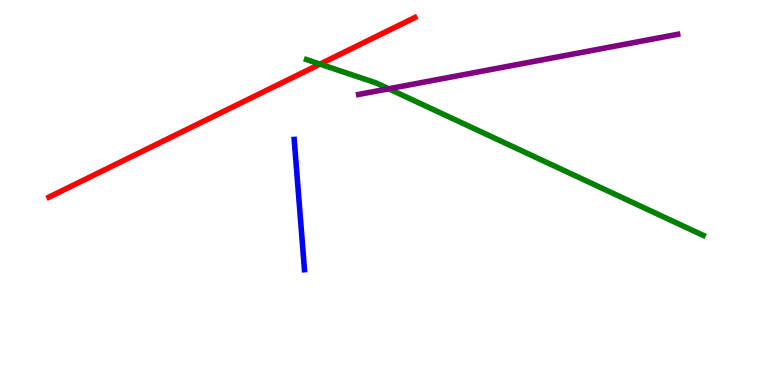[{'lines': ['blue', 'red'], 'intersections': []}, {'lines': ['green', 'red'], 'intersections': [{'x': 4.13, 'y': 8.33}]}, {'lines': ['purple', 'red'], 'intersections': []}, {'lines': ['blue', 'green'], 'intersections': []}, {'lines': ['blue', 'purple'], 'intersections': []}, {'lines': ['green', 'purple'], 'intersections': [{'x': 5.02, 'y': 7.69}]}]